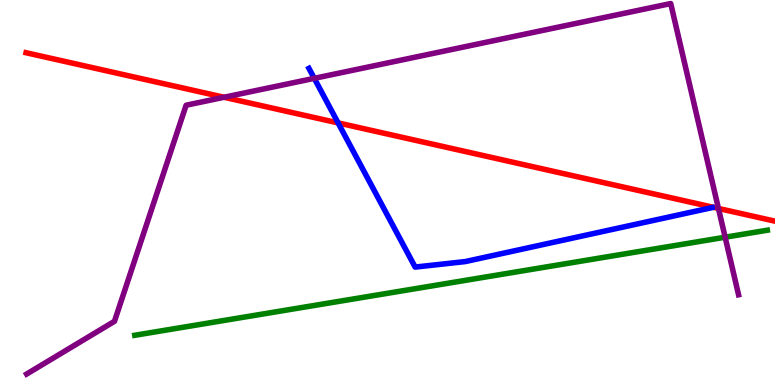[{'lines': ['blue', 'red'], 'intersections': [{'x': 4.36, 'y': 6.81}]}, {'lines': ['green', 'red'], 'intersections': []}, {'lines': ['purple', 'red'], 'intersections': [{'x': 2.89, 'y': 7.47}, {'x': 9.27, 'y': 4.59}]}, {'lines': ['blue', 'green'], 'intersections': []}, {'lines': ['blue', 'purple'], 'intersections': [{'x': 4.06, 'y': 7.97}]}, {'lines': ['green', 'purple'], 'intersections': [{'x': 9.36, 'y': 3.84}]}]